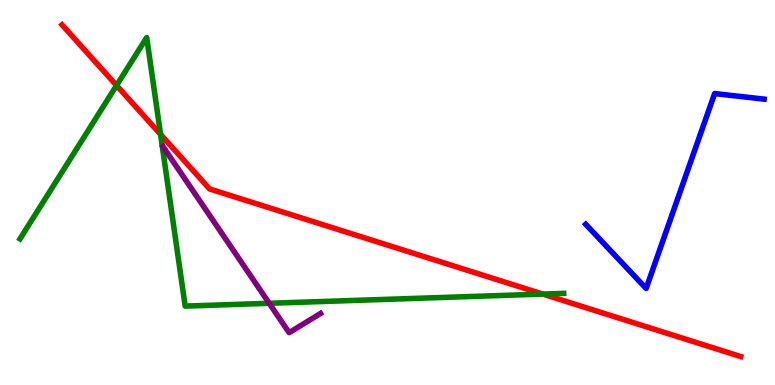[{'lines': ['blue', 'red'], 'intersections': []}, {'lines': ['green', 'red'], 'intersections': [{'x': 1.5, 'y': 7.78}, {'x': 2.07, 'y': 6.51}, {'x': 7.0, 'y': 2.36}]}, {'lines': ['purple', 'red'], 'intersections': []}, {'lines': ['blue', 'green'], 'intersections': []}, {'lines': ['blue', 'purple'], 'intersections': []}, {'lines': ['green', 'purple'], 'intersections': [{'x': 3.47, 'y': 2.12}]}]